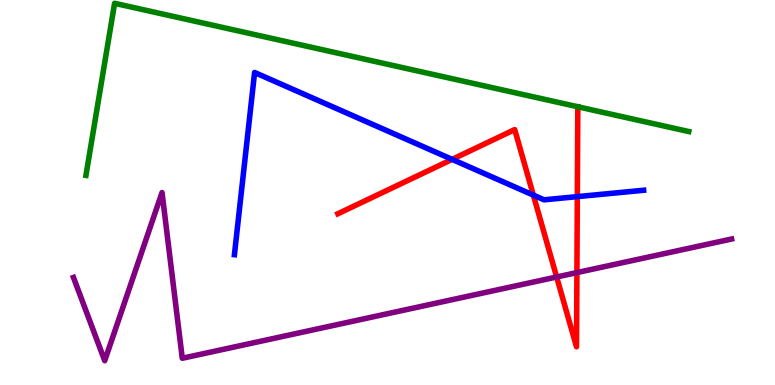[{'lines': ['blue', 'red'], 'intersections': [{'x': 5.83, 'y': 5.86}, {'x': 6.88, 'y': 4.93}, {'x': 7.45, 'y': 4.89}]}, {'lines': ['green', 'red'], 'intersections': [{'x': 7.46, 'y': 7.23}]}, {'lines': ['purple', 'red'], 'intersections': [{'x': 7.18, 'y': 2.81}, {'x': 7.44, 'y': 2.92}]}, {'lines': ['blue', 'green'], 'intersections': []}, {'lines': ['blue', 'purple'], 'intersections': []}, {'lines': ['green', 'purple'], 'intersections': []}]